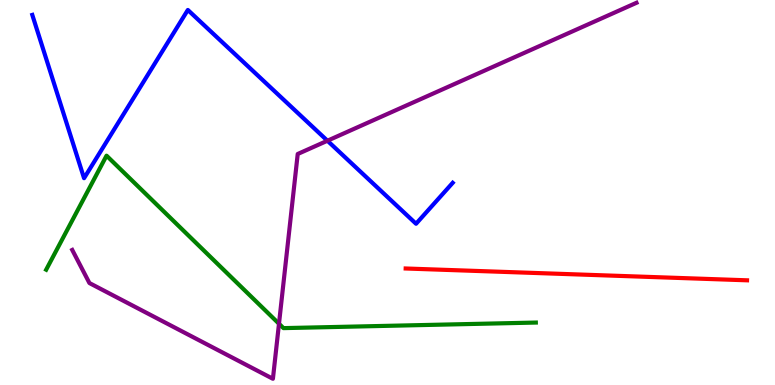[{'lines': ['blue', 'red'], 'intersections': []}, {'lines': ['green', 'red'], 'intersections': []}, {'lines': ['purple', 'red'], 'intersections': []}, {'lines': ['blue', 'green'], 'intersections': []}, {'lines': ['blue', 'purple'], 'intersections': [{'x': 4.22, 'y': 6.34}]}, {'lines': ['green', 'purple'], 'intersections': [{'x': 3.6, 'y': 1.59}]}]